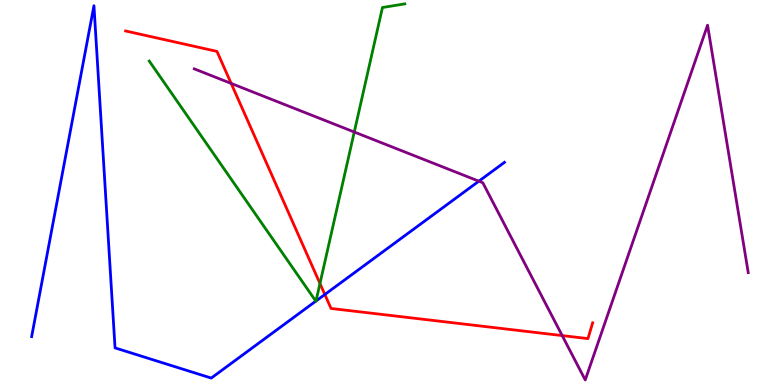[{'lines': ['blue', 'red'], 'intersections': [{'x': 4.19, 'y': 2.35}]}, {'lines': ['green', 'red'], 'intersections': [{'x': 4.13, 'y': 2.64}]}, {'lines': ['purple', 'red'], 'intersections': [{'x': 2.98, 'y': 7.83}, {'x': 7.25, 'y': 1.28}]}, {'lines': ['blue', 'green'], 'intersections': [{'x': 4.08, 'y': 2.18}, {'x': 4.08, 'y': 2.18}]}, {'lines': ['blue', 'purple'], 'intersections': [{'x': 6.18, 'y': 5.29}]}, {'lines': ['green', 'purple'], 'intersections': [{'x': 4.57, 'y': 6.57}]}]